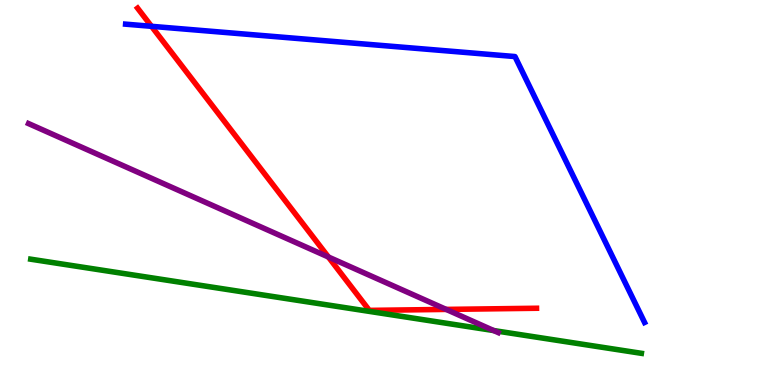[{'lines': ['blue', 'red'], 'intersections': [{'x': 1.95, 'y': 9.32}]}, {'lines': ['green', 'red'], 'intersections': []}, {'lines': ['purple', 'red'], 'intersections': [{'x': 4.24, 'y': 3.32}, {'x': 5.76, 'y': 1.96}]}, {'lines': ['blue', 'green'], 'intersections': []}, {'lines': ['blue', 'purple'], 'intersections': []}, {'lines': ['green', 'purple'], 'intersections': [{'x': 6.37, 'y': 1.41}]}]